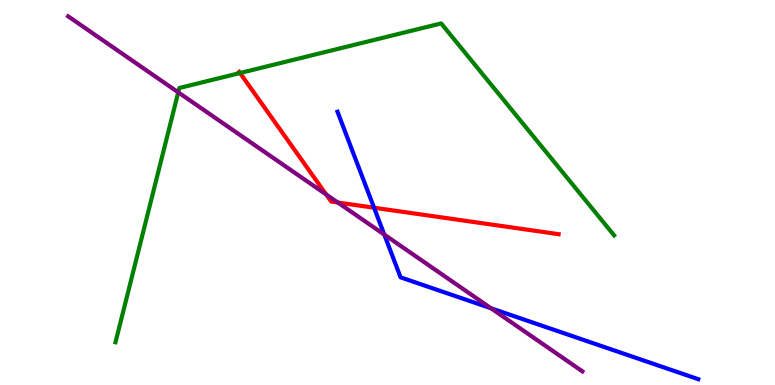[{'lines': ['blue', 'red'], 'intersections': [{'x': 4.83, 'y': 4.6}]}, {'lines': ['green', 'red'], 'intersections': [{'x': 3.1, 'y': 8.1}]}, {'lines': ['purple', 'red'], 'intersections': [{'x': 4.21, 'y': 4.95}, {'x': 4.36, 'y': 4.74}]}, {'lines': ['blue', 'green'], 'intersections': []}, {'lines': ['blue', 'purple'], 'intersections': [{'x': 4.96, 'y': 3.91}, {'x': 6.34, 'y': 1.99}]}, {'lines': ['green', 'purple'], 'intersections': [{'x': 2.3, 'y': 7.6}]}]